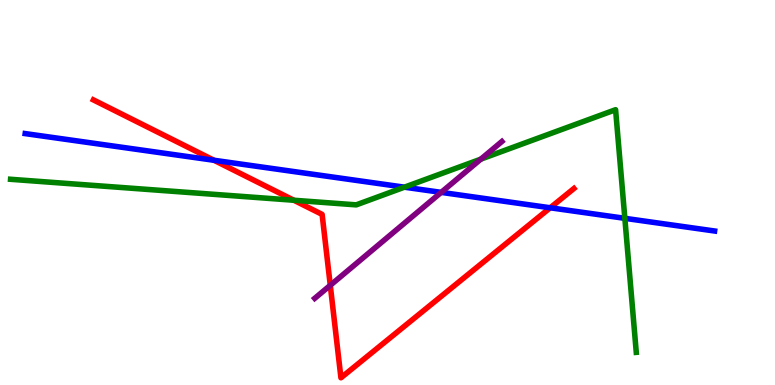[{'lines': ['blue', 'red'], 'intersections': [{'x': 2.76, 'y': 5.84}, {'x': 7.1, 'y': 4.6}]}, {'lines': ['green', 'red'], 'intersections': [{'x': 3.79, 'y': 4.8}]}, {'lines': ['purple', 'red'], 'intersections': [{'x': 4.26, 'y': 2.59}]}, {'lines': ['blue', 'green'], 'intersections': [{'x': 5.22, 'y': 5.14}, {'x': 8.06, 'y': 4.33}]}, {'lines': ['blue', 'purple'], 'intersections': [{'x': 5.69, 'y': 5.0}]}, {'lines': ['green', 'purple'], 'intersections': [{'x': 6.2, 'y': 5.87}]}]